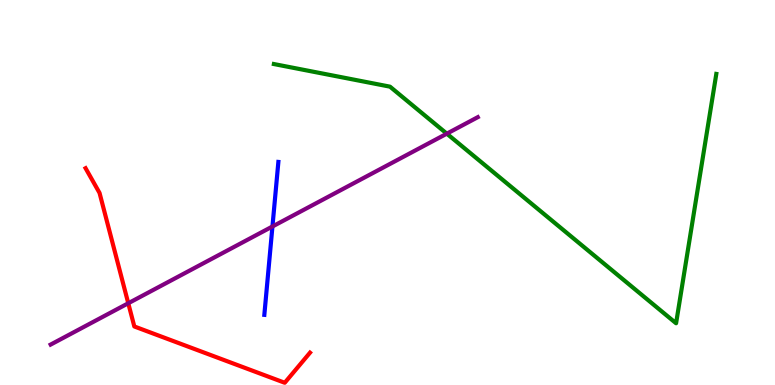[{'lines': ['blue', 'red'], 'intersections': []}, {'lines': ['green', 'red'], 'intersections': []}, {'lines': ['purple', 'red'], 'intersections': [{'x': 1.66, 'y': 2.12}]}, {'lines': ['blue', 'green'], 'intersections': []}, {'lines': ['blue', 'purple'], 'intersections': [{'x': 3.52, 'y': 4.12}]}, {'lines': ['green', 'purple'], 'intersections': [{'x': 5.77, 'y': 6.53}]}]